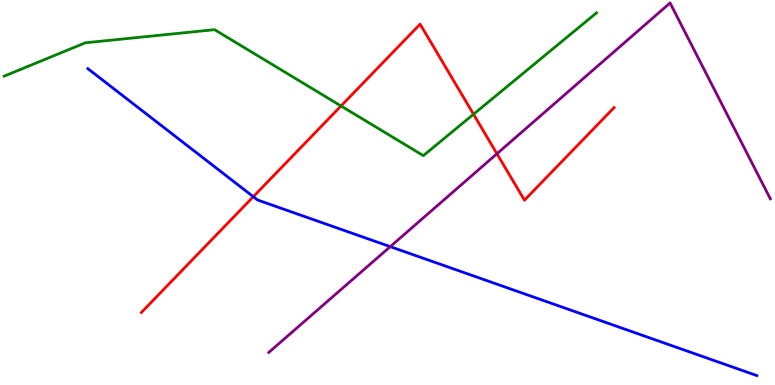[{'lines': ['blue', 'red'], 'intersections': [{'x': 3.27, 'y': 4.89}]}, {'lines': ['green', 'red'], 'intersections': [{'x': 4.4, 'y': 7.25}, {'x': 6.11, 'y': 7.03}]}, {'lines': ['purple', 'red'], 'intersections': [{'x': 6.41, 'y': 6.01}]}, {'lines': ['blue', 'green'], 'intersections': []}, {'lines': ['blue', 'purple'], 'intersections': [{'x': 5.04, 'y': 3.59}]}, {'lines': ['green', 'purple'], 'intersections': []}]